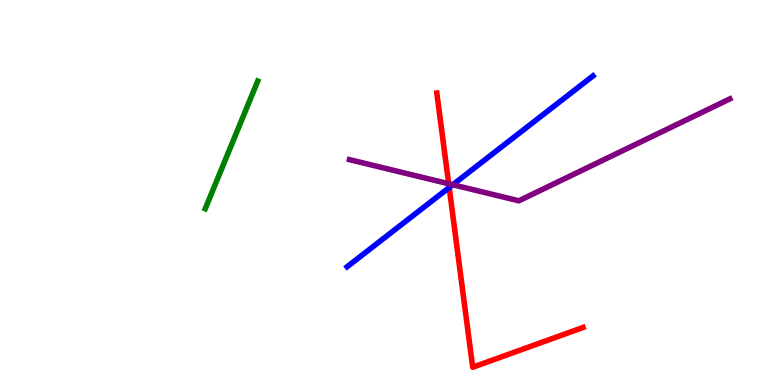[{'lines': ['blue', 'red'], 'intersections': [{'x': 5.8, 'y': 5.13}]}, {'lines': ['green', 'red'], 'intersections': []}, {'lines': ['purple', 'red'], 'intersections': [{'x': 5.79, 'y': 5.23}]}, {'lines': ['blue', 'green'], 'intersections': []}, {'lines': ['blue', 'purple'], 'intersections': [{'x': 5.84, 'y': 5.2}]}, {'lines': ['green', 'purple'], 'intersections': []}]